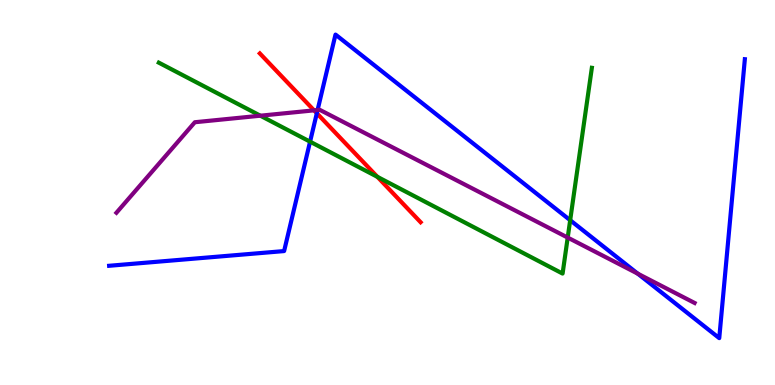[{'lines': ['blue', 'red'], 'intersections': [{'x': 4.09, 'y': 7.06}]}, {'lines': ['green', 'red'], 'intersections': [{'x': 4.87, 'y': 5.41}]}, {'lines': ['purple', 'red'], 'intersections': [{'x': 4.05, 'y': 7.13}]}, {'lines': ['blue', 'green'], 'intersections': [{'x': 4.0, 'y': 6.32}, {'x': 7.36, 'y': 4.28}]}, {'lines': ['blue', 'purple'], 'intersections': [{'x': 4.1, 'y': 7.14}, {'x': 8.23, 'y': 2.89}]}, {'lines': ['green', 'purple'], 'intersections': [{'x': 3.36, 'y': 6.99}, {'x': 7.33, 'y': 3.83}]}]